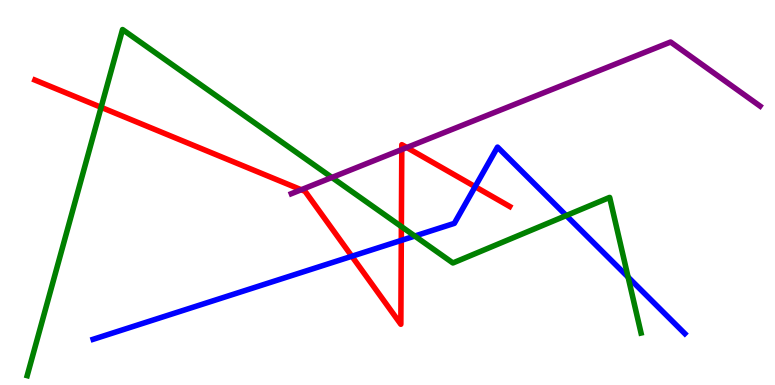[{'lines': ['blue', 'red'], 'intersections': [{'x': 4.54, 'y': 3.34}, {'x': 5.18, 'y': 3.76}, {'x': 6.13, 'y': 5.15}]}, {'lines': ['green', 'red'], 'intersections': [{'x': 1.3, 'y': 7.21}, {'x': 5.18, 'y': 4.12}]}, {'lines': ['purple', 'red'], 'intersections': [{'x': 3.89, 'y': 5.07}, {'x': 5.18, 'y': 6.12}, {'x': 5.25, 'y': 6.17}]}, {'lines': ['blue', 'green'], 'intersections': [{'x': 5.35, 'y': 3.87}, {'x': 7.31, 'y': 4.4}, {'x': 8.1, 'y': 2.8}]}, {'lines': ['blue', 'purple'], 'intersections': []}, {'lines': ['green', 'purple'], 'intersections': [{'x': 4.28, 'y': 5.39}]}]